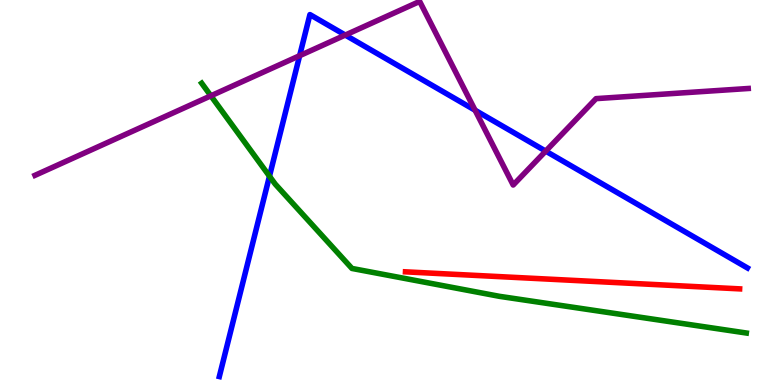[{'lines': ['blue', 'red'], 'intersections': []}, {'lines': ['green', 'red'], 'intersections': []}, {'lines': ['purple', 'red'], 'intersections': []}, {'lines': ['blue', 'green'], 'intersections': [{'x': 3.48, 'y': 5.42}]}, {'lines': ['blue', 'purple'], 'intersections': [{'x': 3.87, 'y': 8.55}, {'x': 4.46, 'y': 9.09}, {'x': 6.13, 'y': 7.14}, {'x': 7.04, 'y': 6.07}]}, {'lines': ['green', 'purple'], 'intersections': [{'x': 2.72, 'y': 7.51}]}]